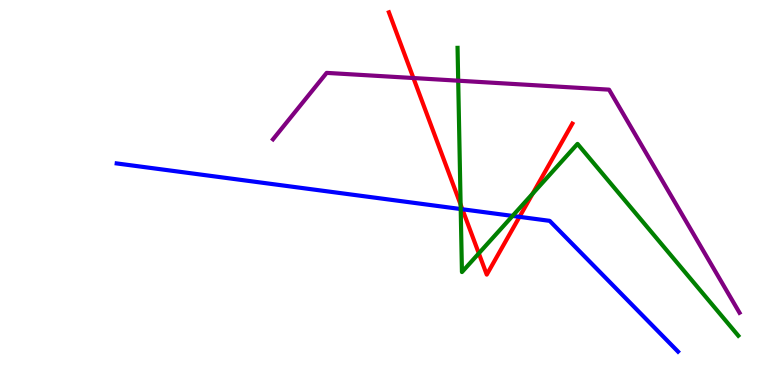[{'lines': ['blue', 'red'], 'intersections': [{'x': 5.97, 'y': 4.56}, {'x': 6.7, 'y': 4.37}]}, {'lines': ['green', 'red'], 'intersections': [{'x': 5.94, 'y': 4.69}, {'x': 6.18, 'y': 3.42}, {'x': 6.87, 'y': 4.97}]}, {'lines': ['purple', 'red'], 'intersections': [{'x': 5.33, 'y': 7.97}]}, {'lines': ['blue', 'green'], 'intersections': [{'x': 5.94, 'y': 4.57}, {'x': 6.61, 'y': 4.39}]}, {'lines': ['blue', 'purple'], 'intersections': []}, {'lines': ['green', 'purple'], 'intersections': [{'x': 5.91, 'y': 7.9}]}]